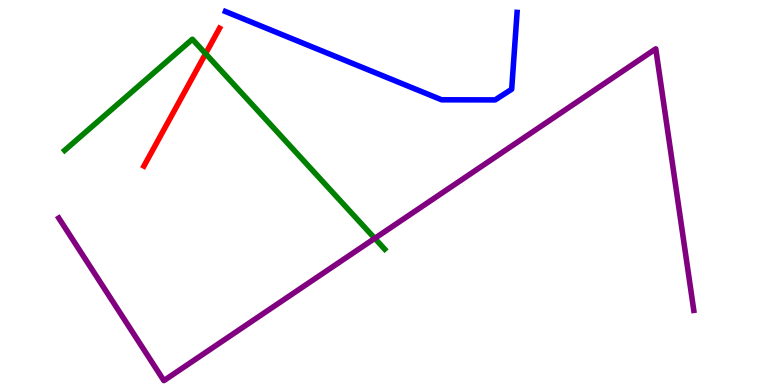[{'lines': ['blue', 'red'], 'intersections': []}, {'lines': ['green', 'red'], 'intersections': [{'x': 2.65, 'y': 8.61}]}, {'lines': ['purple', 'red'], 'intersections': []}, {'lines': ['blue', 'green'], 'intersections': []}, {'lines': ['blue', 'purple'], 'intersections': []}, {'lines': ['green', 'purple'], 'intersections': [{'x': 4.84, 'y': 3.81}]}]